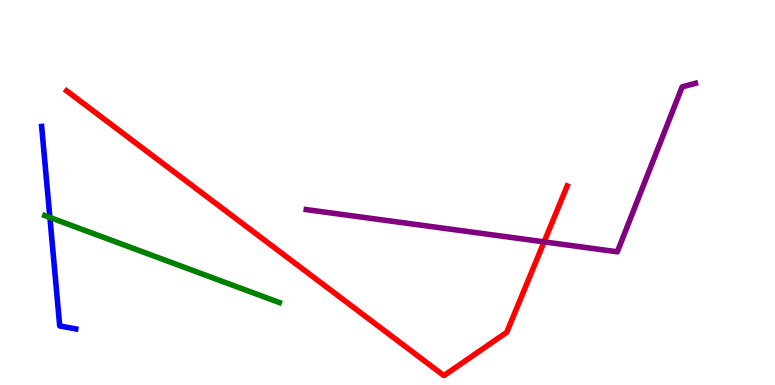[{'lines': ['blue', 'red'], 'intersections': []}, {'lines': ['green', 'red'], 'intersections': []}, {'lines': ['purple', 'red'], 'intersections': [{'x': 7.02, 'y': 3.72}]}, {'lines': ['blue', 'green'], 'intersections': [{'x': 0.644, 'y': 4.35}]}, {'lines': ['blue', 'purple'], 'intersections': []}, {'lines': ['green', 'purple'], 'intersections': []}]